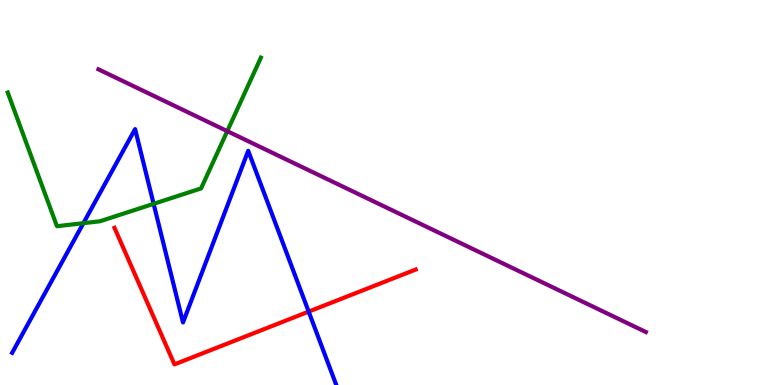[{'lines': ['blue', 'red'], 'intersections': [{'x': 3.98, 'y': 1.91}]}, {'lines': ['green', 'red'], 'intersections': []}, {'lines': ['purple', 'red'], 'intersections': []}, {'lines': ['blue', 'green'], 'intersections': [{'x': 1.08, 'y': 4.2}, {'x': 1.98, 'y': 4.71}]}, {'lines': ['blue', 'purple'], 'intersections': []}, {'lines': ['green', 'purple'], 'intersections': [{'x': 2.93, 'y': 6.59}]}]